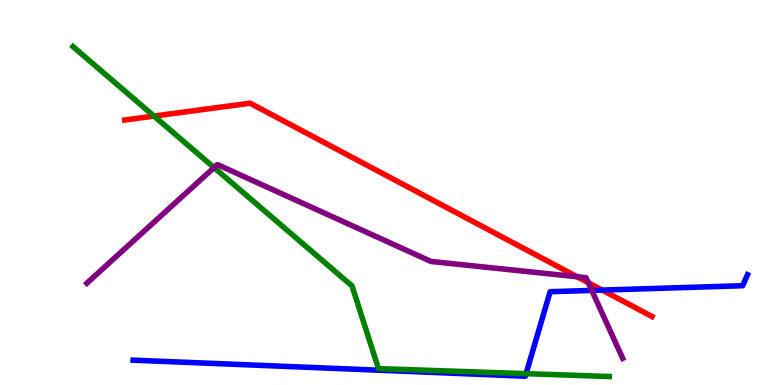[{'lines': ['blue', 'red'], 'intersections': [{'x': 7.77, 'y': 2.47}]}, {'lines': ['green', 'red'], 'intersections': [{'x': 1.99, 'y': 6.98}]}, {'lines': ['purple', 'red'], 'intersections': [{'x': 7.45, 'y': 2.81}, {'x': 7.59, 'y': 2.66}]}, {'lines': ['blue', 'green'], 'intersections': [{'x': 6.79, 'y': 0.294}]}, {'lines': ['blue', 'purple'], 'intersections': [{'x': 7.64, 'y': 2.46}]}, {'lines': ['green', 'purple'], 'intersections': [{'x': 2.76, 'y': 5.65}]}]